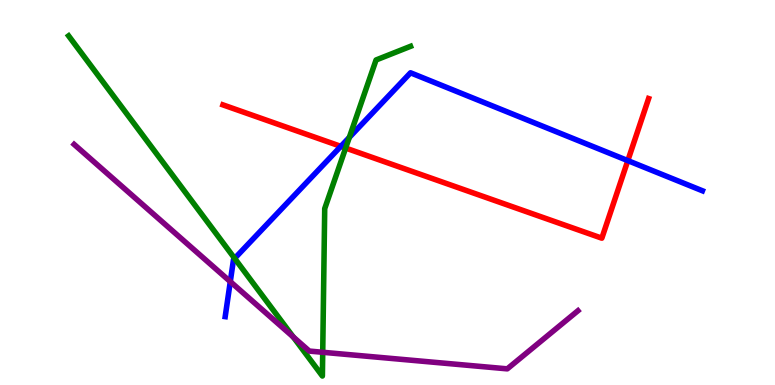[{'lines': ['blue', 'red'], 'intersections': [{'x': 4.4, 'y': 6.2}, {'x': 8.1, 'y': 5.83}]}, {'lines': ['green', 'red'], 'intersections': [{'x': 4.46, 'y': 6.15}]}, {'lines': ['purple', 'red'], 'intersections': []}, {'lines': ['blue', 'green'], 'intersections': [{'x': 3.03, 'y': 3.29}, {'x': 4.51, 'y': 6.43}]}, {'lines': ['blue', 'purple'], 'intersections': [{'x': 2.97, 'y': 2.69}]}, {'lines': ['green', 'purple'], 'intersections': [{'x': 3.78, 'y': 1.25}, {'x': 4.16, 'y': 0.85}]}]